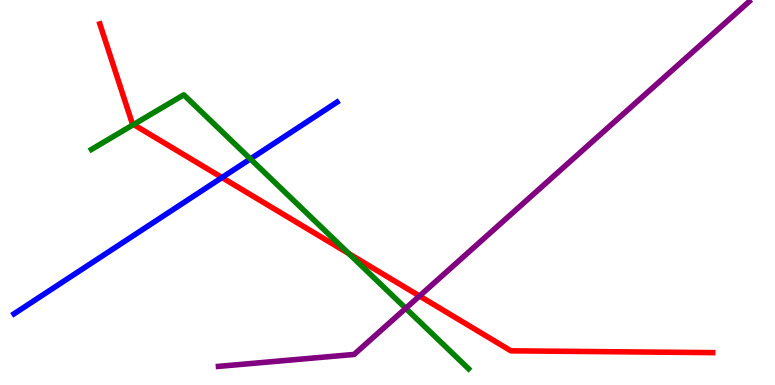[{'lines': ['blue', 'red'], 'intersections': [{'x': 2.86, 'y': 5.39}]}, {'lines': ['green', 'red'], 'intersections': [{'x': 1.72, 'y': 6.77}, {'x': 4.5, 'y': 3.41}]}, {'lines': ['purple', 'red'], 'intersections': [{'x': 5.41, 'y': 2.31}]}, {'lines': ['blue', 'green'], 'intersections': [{'x': 3.23, 'y': 5.87}]}, {'lines': ['blue', 'purple'], 'intersections': []}, {'lines': ['green', 'purple'], 'intersections': [{'x': 5.24, 'y': 1.99}]}]